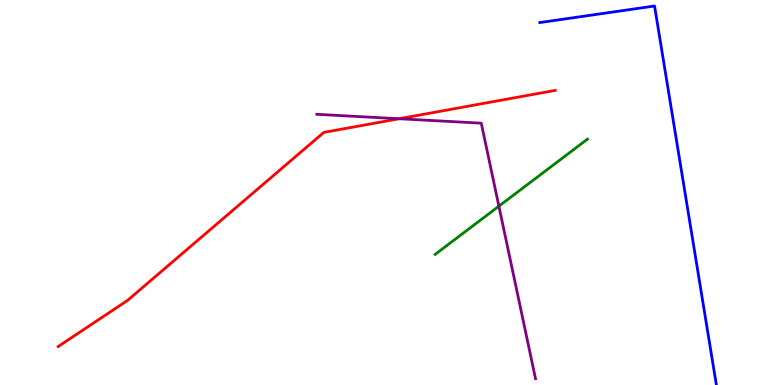[{'lines': ['blue', 'red'], 'intersections': []}, {'lines': ['green', 'red'], 'intersections': []}, {'lines': ['purple', 'red'], 'intersections': [{'x': 5.15, 'y': 6.92}]}, {'lines': ['blue', 'green'], 'intersections': []}, {'lines': ['blue', 'purple'], 'intersections': []}, {'lines': ['green', 'purple'], 'intersections': [{'x': 6.44, 'y': 4.64}]}]